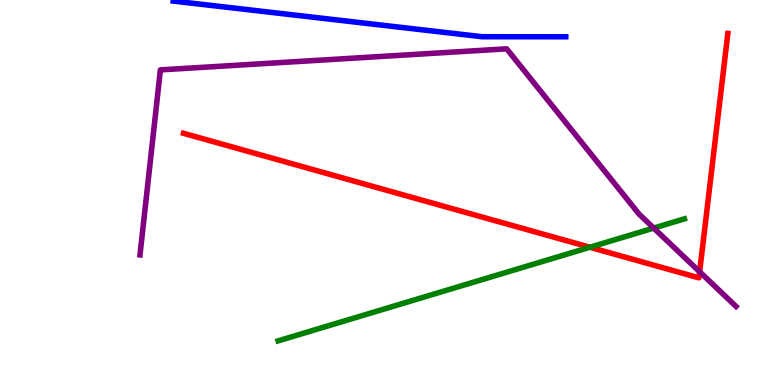[{'lines': ['blue', 'red'], 'intersections': []}, {'lines': ['green', 'red'], 'intersections': [{'x': 7.61, 'y': 3.58}]}, {'lines': ['purple', 'red'], 'intersections': [{'x': 9.03, 'y': 2.94}]}, {'lines': ['blue', 'green'], 'intersections': []}, {'lines': ['blue', 'purple'], 'intersections': []}, {'lines': ['green', 'purple'], 'intersections': [{'x': 8.44, 'y': 4.08}]}]